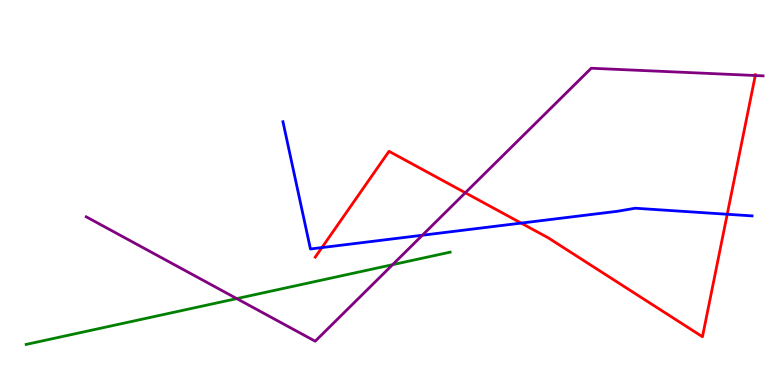[{'lines': ['blue', 'red'], 'intersections': [{'x': 4.15, 'y': 3.57}, {'x': 6.72, 'y': 4.21}, {'x': 9.38, 'y': 4.43}]}, {'lines': ['green', 'red'], 'intersections': []}, {'lines': ['purple', 'red'], 'intersections': [{'x': 6.0, 'y': 4.99}, {'x': 9.75, 'y': 8.04}]}, {'lines': ['blue', 'green'], 'intersections': []}, {'lines': ['blue', 'purple'], 'intersections': [{'x': 5.45, 'y': 3.89}]}, {'lines': ['green', 'purple'], 'intersections': [{'x': 3.05, 'y': 2.24}, {'x': 5.07, 'y': 3.13}]}]